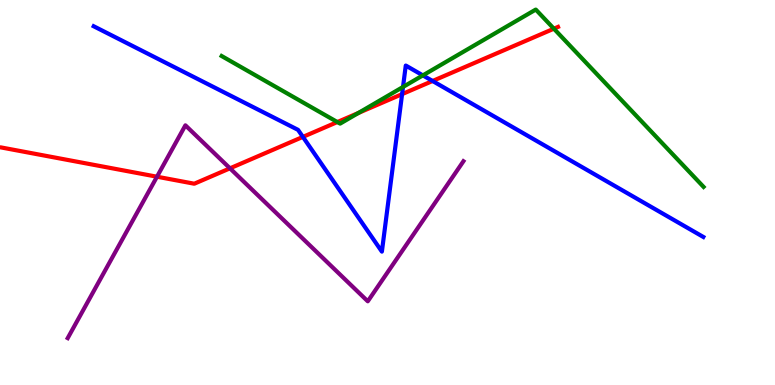[{'lines': ['blue', 'red'], 'intersections': [{'x': 3.91, 'y': 6.44}, {'x': 5.19, 'y': 7.56}, {'x': 5.58, 'y': 7.9}]}, {'lines': ['green', 'red'], 'intersections': [{'x': 4.35, 'y': 6.83}, {'x': 4.62, 'y': 7.07}, {'x': 7.15, 'y': 9.25}]}, {'lines': ['purple', 'red'], 'intersections': [{'x': 2.03, 'y': 5.41}, {'x': 2.97, 'y': 5.63}]}, {'lines': ['blue', 'green'], 'intersections': [{'x': 5.2, 'y': 7.74}, {'x': 5.46, 'y': 8.04}]}, {'lines': ['blue', 'purple'], 'intersections': []}, {'lines': ['green', 'purple'], 'intersections': []}]